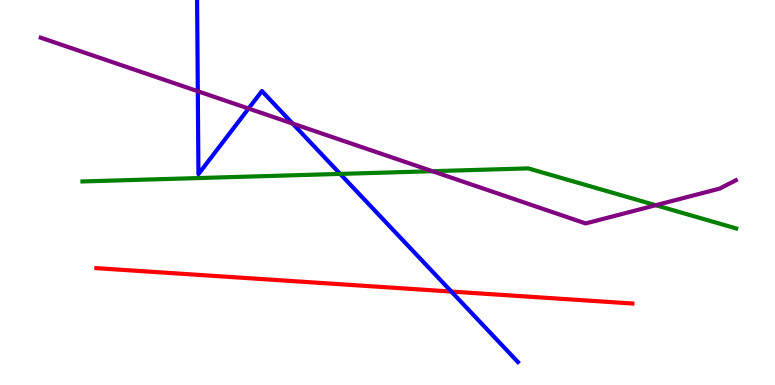[{'lines': ['blue', 'red'], 'intersections': [{'x': 5.82, 'y': 2.43}]}, {'lines': ['green', 'red'], 'intersections': []}, {'lines': ['purple', 'red'], 'intersections': []}, {'lines': ['blue', 'green'], 'intersections': [{'x': 4.39, 'y': 5.48}]}, {'lines': ['blue', 'purple'], 'intersections': [{'x': 2.55, 'y': 7.63}, {'x': 3.21, 'y': 7.18}, {'x': 3.78, 'y': 6.79}]}, {'lines': ['green', 'purple'], 'intersections': [{'x': 5.58, 'y': 5.55}, {'x': 8.46, 'y': 4.67}]}]